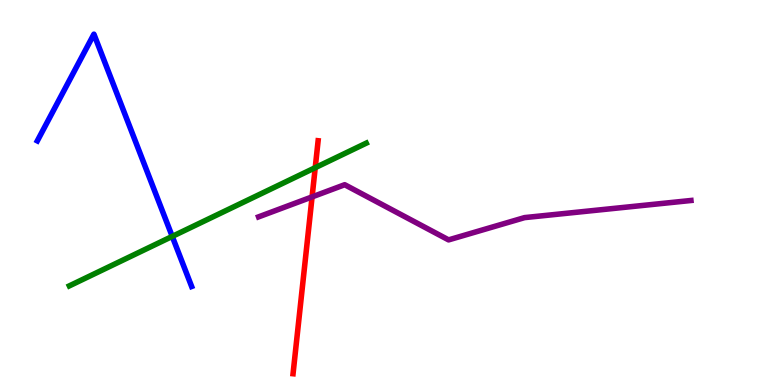[{'lines': ['blue', 'red'], 'intersections': []}, {'lines': ['green', 'red'], 'intersections': [{'x': 4.07, 'y': 5.64}]}, {'lines': ['purple', 'red'], 'intersections': [{'x': 4.03, 'y': 4.89}]}, {'lines': ['blue', 'green'], 'intersections': [{'x': 2.22, 'y': 3.86}]}, {'lines': ['blue', 'purple'], 'intersections': []}, {'lines': ['green', 'purple'], 'intersections': []}]